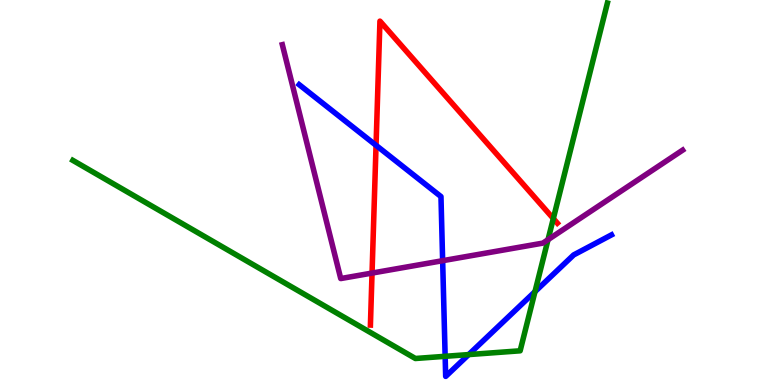[{'lines': ['blue', 'red'], 'intersections': [{'x': 4.85, 'y': 6.23}]}, {'lines': ['green', 'red'], 'intersections': [{'x': 7.14, 'y': 4.32}]}, {'lines': ['purple', 'red'], 'intersections': [{'x': 4.8, 'y': 2.91}]}, {'lines': ['blue', 'green'], 'intersections': [{'x': 5.74, 'y': 0.745}, {'x': 6.05, 'y': 0.79}, {'x': 6.9, 'y': 2.42}]}, {'lines': ['blue', 'purple'], 'intersections': [{'x': 5.71, 'y': 3.23}]}, {'lines': ['green', 'purple'], 'intersections': [{'x': 7.07, 'y': 3.77}]}]